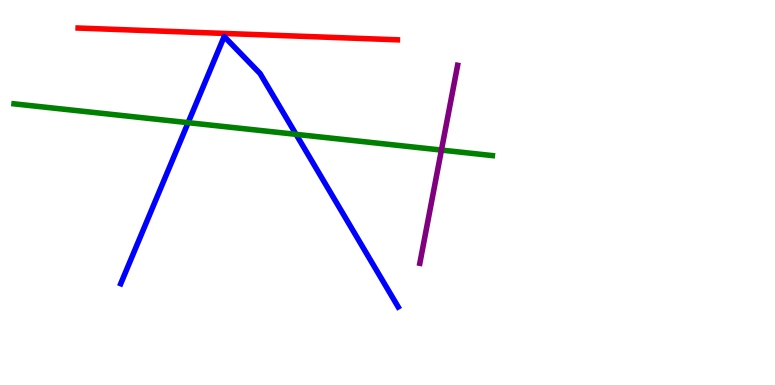[{'lines': ['blue', 'red'], 'intersections': []}, {'lines': ['green', 'red'], 'intersections': []}, {'lines': ['purple', 'red'], 'intersections': []}, {'lines': ['blue', 'green'], 'intersections': [{'x': 2.43, 'y': 6.81}, {'x': 3.82, 'y': 6.51}]}, {'lines': ['blue', 'purple'], 'intersections': []}, {'lines': ['green', 'purple'], 'intersections': [{'x': 5.7, 'y': 6.1}]}]